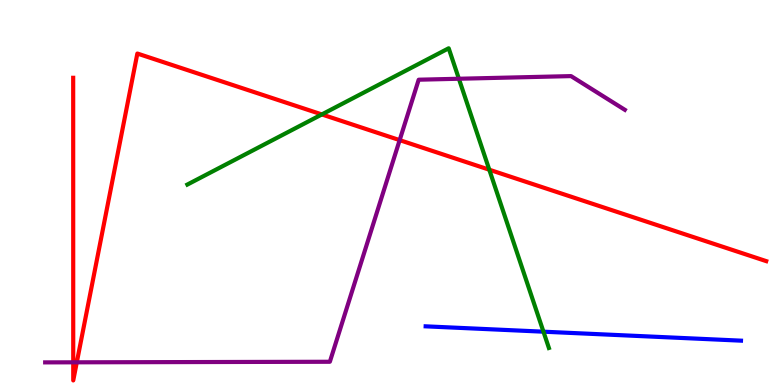[{'lines': ['blue', 'red'], 'intersections': []}, {'lines': ['green', 'red'], 'intersections': [{'x': 4.15, 'y': 7.03}, {'x': 6.31, 'y': 5.59}]}, {'lines': ['purple', 'red'], 'intersections': [{'x': 0.945, 'y': 0.589}, {'x': 0.991, 'y': 0.589}, {'x': 5.16, 'y': 6.36}]}, {'lines': ['blue', 'green'], 'intersections': [{'x': 7.01, 'y': 1.38}]}, {'lines': ['blue', 'purple'], 'intersections': []}, {'lines': ['green', 'purple'], 'intersections': [{'x': 5.92, 'y': 7.95}]}]